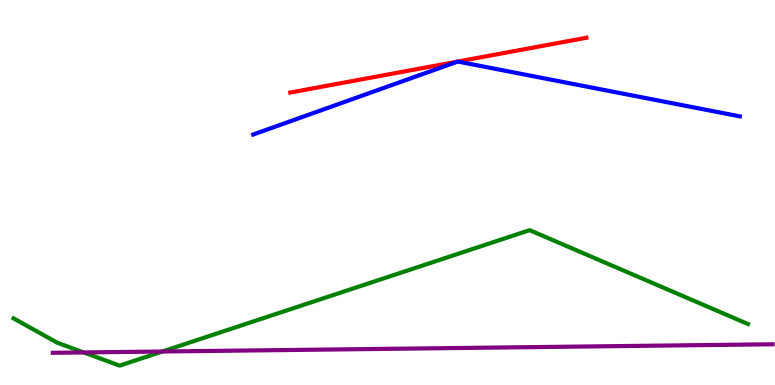[{'lines': ['blue', 'red'], 'intersections': [{'x': 5.91, 'y': 8.4}, {'x': 5.91, 'y': 8.4}]}, {'lines': ['green', 'red'], 'intersections': []}, {'lines': ['purple', 'red'], 'intersections': []}, {'lines': ['blue', 'green'], 'intersections': []}, {'lines': ['blue', 'purple'], 'intersections': []}, {'lines': ['green', 'purple'], 'intersections': [{'x': 1.08, 'y': 0.846}, {'x': 2.1, 'y': 0.87}]}]